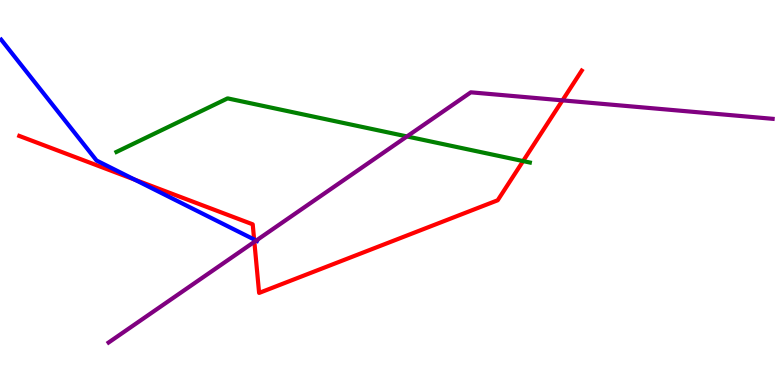[{'lines': ['blue', 'red'], 'intersections': [{'x': 1.74, 'y': 5.33}, {'x': 3.28, 'y': 3.78}]}, {'lines': ['green', 'red'], 'intersections': [{'x': 6.75, 'y': 5.82}]}, {'lines': ['purple', 'red'], 'intersections': [{'x': 3.28, 'y': 3.72}, {'x': 7.26, 'y': 7.39}]}, {'lines': ['blue', 'green'], 'intersections': []}, {'lines': ['blue', 'purple'], 'intersections': [{'x': 3.31, 'y': 3.75}]}, {'lines': ['green', 'purple'], 'intersections': [{'x': 5.25, 'y': 6.46}]}]